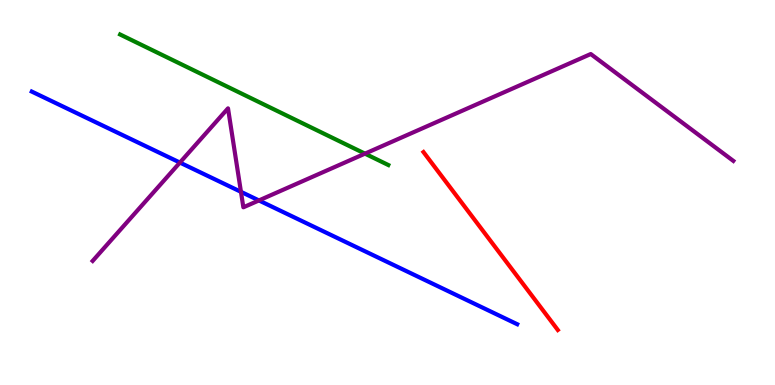[{'lines': ['blue', 'red'], 'intersections': []}, {'lines': ['green', 'red'], 'intersections': []}, {'lines': ['purple', 'red'], 'intersections': []}, {'lines': ['blue', 'green'], 'intersections': []}, {'lines': ['blue', 'purple'], 'intersections': [{'x': 2.32, 'y': 5.78}, {'x': 3.11, 'y': 5.02}, {'x': 3.34, 'y': 4.79}]}, {'lines': ['green', 'purple'], 'intersections': [{'x': 4.71, 'y': 6.01}]}]